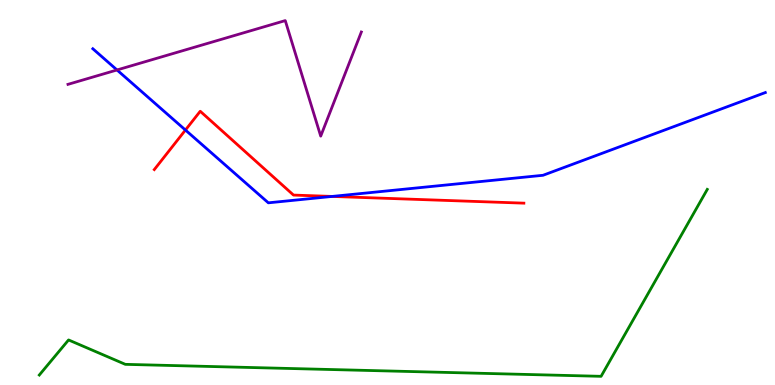[{'lines': ['blue', 'red'], 'intersections': [{'x': 2.39, 'y': 6.62}, {'x': 4.29, 'y': 4.9}]}, {'lines': ['green', 'red'], 'intersections': []}, {'lines': ['purple', 'red'], 'intersections': []}, {'lines': ['blue', 'green'], 'intersections': []}, {'lines': ['blue', 'purple'], 'intersections': [{'x': 1.51, 'y': 8.18}]}, {'lines': ['green', 'purple'], 'intersections': []}]